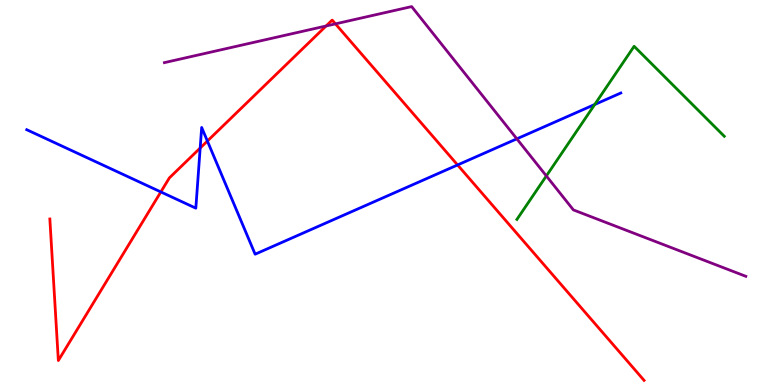[{'lines': ['blue', 'red'], 'intersections': [{'x': 2.08, 'y': 5.01}, {'x': 2.58, 'y': 6.15}, {'x': 2.68, 'y': 6.34}, {'x': 5.9, 'y': 5.72}]}, {'lines': ['green', 'red'], 'intersections': []}, {'lines': ['purple', 'red'], 'intersections': [{'x': 4.21, 'y': 9.33}, {'x': 4.33, 'y': 9.38}]}, {'lines': ['blue', 'green'], 'intersections': [{'x': 7.67, 'y': 7.29}]}, {'lines': ['blue', 'purple'], 'intersections': [{'x': 6.67, 'y': 6.39}]}, {'lines': ['green', 'purple'], 'intersections': [{'x': 7.05, 'y': 5.43}]}]